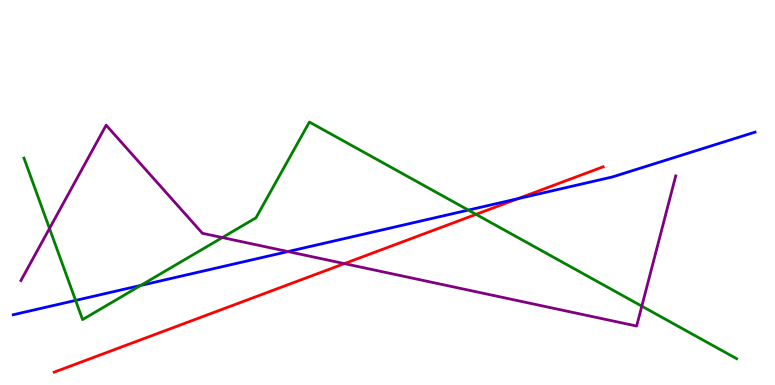[{'lines': ['blue', 'red'], 'intersections': [{'x': 6.68, 'y': 4.84}]}, {'lines': ['green', 'red'], 'intersections': [{'x': 6.14, 'y': 4.43}]}, {'lines': ['purple', 'red'], 'intersections': [{'x': 4.44, 'y': 3.15}]}, {'lines': ['blue', 'green'], 'intersections': [{'x': 0.975, 'y': 2.2}, {'x': 1.82, 'y': 2.59}, {'x': 6.04, 'y': 4.54}]}, {'lines': ['blue', 'purple'], 'intersections': [{'x': 3.72, 'y': 3.47}]}, {'lines': ['green', 'purple'], 'intersections': [{'x': 0.639, 'y': 4.07}, {'x': 2.87, 'y': 3.83}, {'x': 8.28, 'y': 2.05}]}]